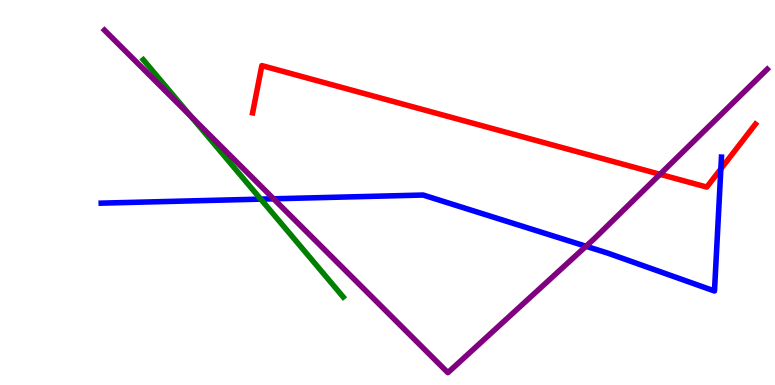[{'lines': ['blue', 'red'], 'intersections': [{'x': 9.3, 'y': 5.61}]}, {'lines': ['green', 'red'], 'intersections': []}, {'lines': ['purple', 'red'], 'intersections': [{'x': 8.52, 'y': 5.47}]}, {'lines': ['blue', 'green'], 'intersections': [{'x': 3.36, 'y': 4.83}]}, {'lines': ['blue', 'purple'], 'intersections': [{'x': 3.53, 'y': 4.84}, {'x': 7.56, 'y': 3.6}]}, {'lines': ['green', 'purple'], 'intersections': [{'x': 2.47, 'y': 6.97}]}]